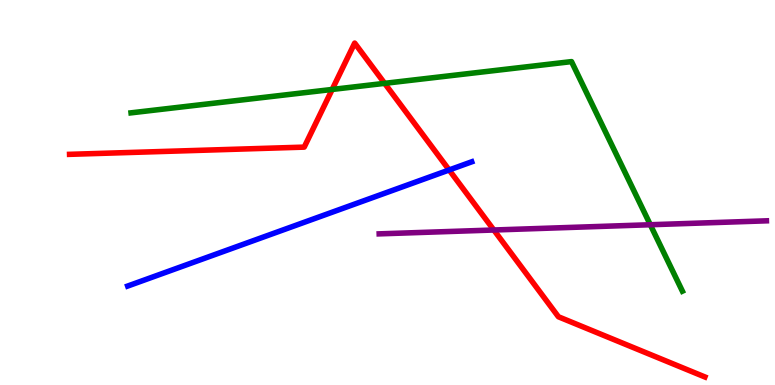[{'lines': ['blue', 'red'], 'intersections': [{'x': 5.8, 'y': 5.59}]}, {'lines': ['green', 'red'], 'intersections': [{'x': 4.29, 'y': 7.68}, {'x': 4.96, 'y': 7.84}]}, {'lines': ['purple', 'red'], 'intersections': [{'x': 6.37, 'y': 4.03}]}, {'lines': ['blue', 'green'], 'intersections': []}, {'lines': ['blue', 'purple'], 'intersections': []}, {'lines': ['green', 'purple'], 'intersections': [{'x': 8.39, 'y': 4.16}]}]